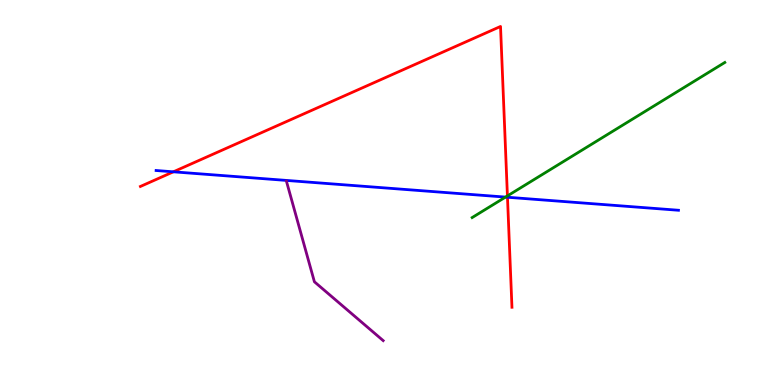[{'lines': ['blue', 'red'], 'intersections': [{'x': 2.24, 'y': 5.54}, {'x': 6.55, 'y': 4.88}]}, {'lines': ['green', 'red'], 'intersections': [{'x': 6.55, 'y': 4.91}]}, {'lines': ['purple', 'red'], 'intersections': []}, {'lines': ['blue', 'green'], 'intersections': [{'x': 6.52, 'y': 4.88}]}, {'lines': ['blue', 'purple'], 'intersections': []}, {'lines': ['green', 'purple'], 'intersections': []}]